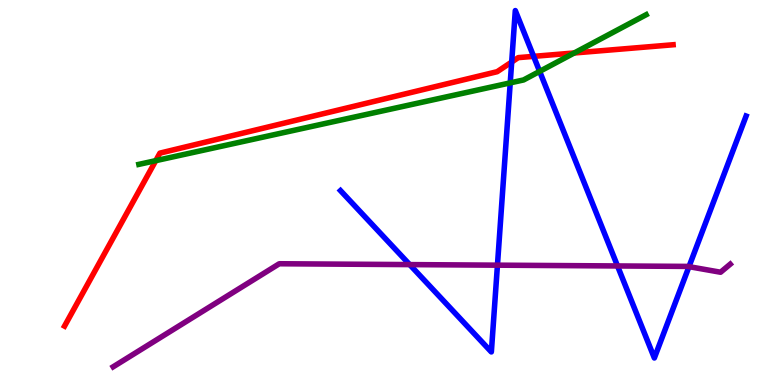[{'lines': ['blue', 'red'], 'intersections': [{'x': 6.6, 'y': 8.39}, {'x': 6.89, 'y': 8.54}]}, {'lines': ['green', 'red'], 'intersections': [{'x': 2.01, 'y': 5.83}, {'x': 7.41, 'y': 8.62}]}, {'lines': ['purple', 'red'], 'intersections': []}, {'lines': ['blue', 'green'], 'intersections': [{'x': 6.58, 'y': 7.85}, {'x': 6.96, 'y': 8.15}]}, {'lines': ['blue', 'purple'], 'intersections': [{'x': 5.29, 'y': 3.13}, {'x': 6.42, 'y': 3.11}, {'x': 7.97, 'y': 3.09}, {'x': 8.89, 'y': 3.07}]}, {'lines': ['green', 'purple'], 'intersections': []}]